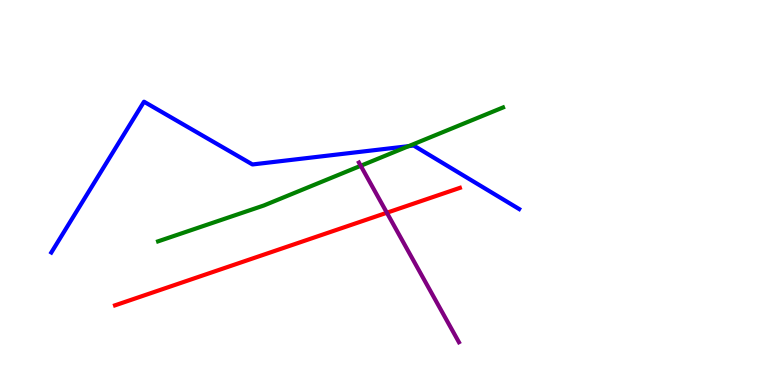[{'lines': ['blue', 'red'], 'intersections': []}, {'lines': ['green', 'red'], 'intersections': []}, {'lines': ['purple', 'red'], 'intersections': [{'x': 4.99, 'y': 4.47}]}, {'lines': ['blue', 'green'], 'intersections': [{'x': 5.27, 'y': 6.2}]}, {'lines': ['blue', 'purple'], 'intersections': []}, {'lines': ['green', 'purple'], 'intersections': [{'x': 4.65, 'y': 5.69}]}]